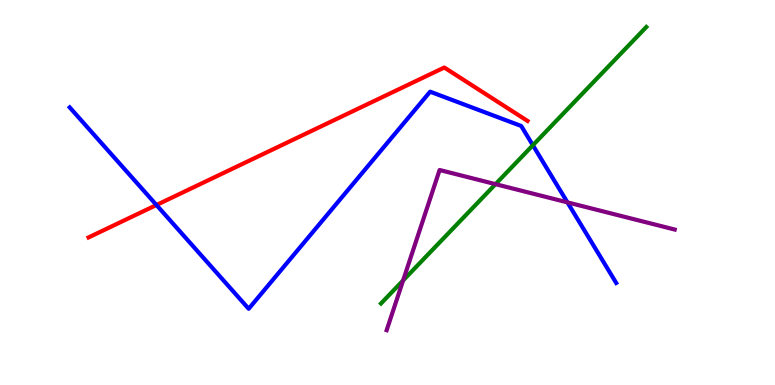[{'lines': ['blue', 'red'], 'intersections': [{'x': 2.02, 'y': 4.68}]}, {'lines': ['green', 'red'], 'intersections': []}, {'lines': ['purple', 'red'], 'intersections': []}, {'lines': ['blue', 'green'], 'intersections': [{'x': 6.88, 'y': 6.23}]}, {'lines': ['blue', 'purple'], 'intersections': [{'x': 7.32, 'y': 4.74}]}, {'lines': ['green', 'purple'], 'intersections': [{'x': 5.2, 'y': 2.72}, {'x': 6.39, 'y': 5.22}]}]